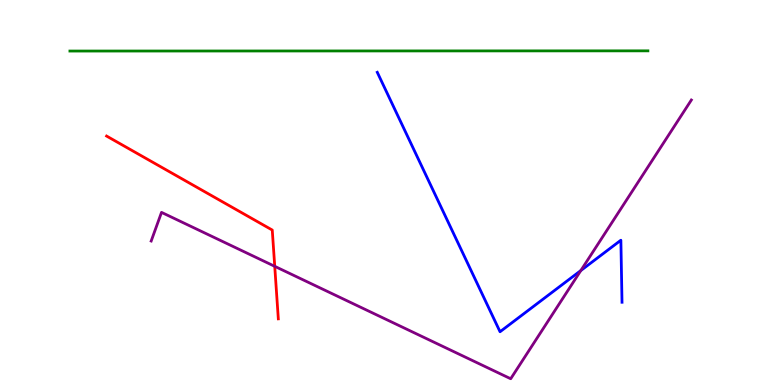[{'lines': ['blue', 'red'], 'intersections': []}, {'lines': ['green', 'red'], 'intersections': []}, {'lines': ['purple', 'red'], 'intersections': [{'x': 3.54, 'y': 3.08}]}, {'lines': ['blue', 'green'], 'intersections': []}, {'lines': ['blue', 'purple'], 'intersections': [{'x': 7.49, 'y': 2.97}]}, {'lines': ['green', 'purple'], 'intersections': []}]